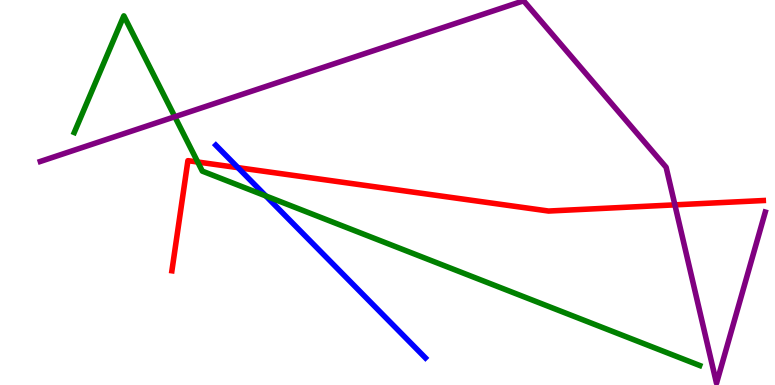[{'lines': ['blue', 'red'], 'intersections': [{'x': 3.07, 'y': 5.65}]}, {'lines': ['green', 'red'], 'intersections': [{'x': 2.55, 'y': 5.79}]}, {'lines': ['purple', 'red'], 'intersections': [{'x': 8.71, 'y': 4.68}]}, {'lines': ['blue', 'green'], 'intersections': [{'x': 3.43, 'y': 4.91}]}, {'lines': ['blue', 'purple'], 'intersections': []}, {'lines': ['green', 'purple'], 'intersections': [{'x': 2.26, 'y': 6.97}]}]